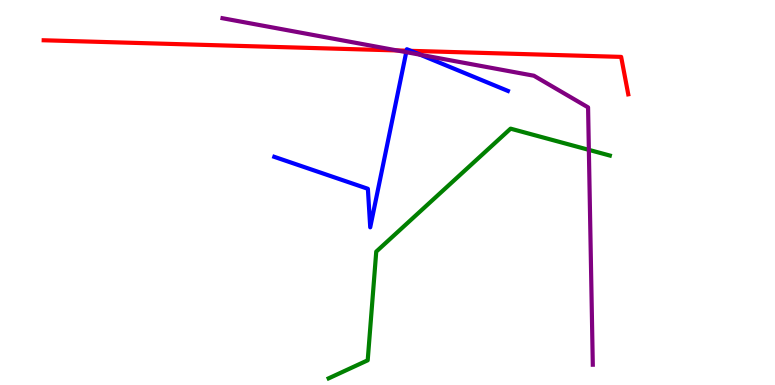[{'lines': ['blue', 'red'], 'intersections': [{'x': 5.25, 'y': 8.68}, {'x': 5.3, 'y': 8.68}]}, {'lines': ['green', 'red'], 'intersections': []}, {'lines': ['purple', 'red'], 'intersections': [{'x': 5.12, 'y': 8.69}]}, {'lines': ['blue', 'green'], 'intersections': []}, {'lines': ['blue', 'purple'], 'intersections': [{'x': 5.24, 'y': 8.65}, {'x': 5.42, 'y': 8.58}]}, {'lines': ['green', 'purple'], 'intersections': [{'x': 7.6, 'y': 6.11}]}]